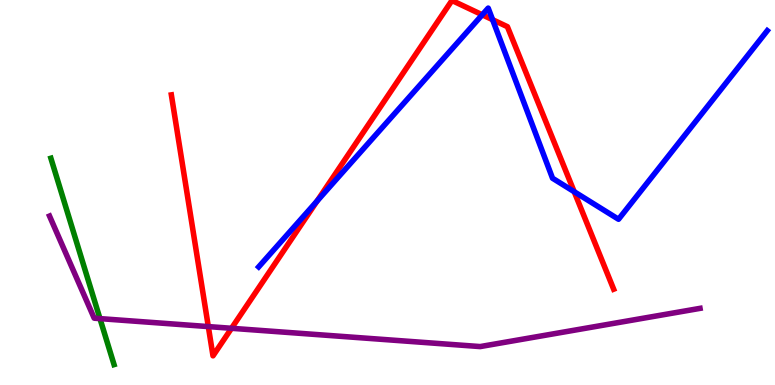[{'lines': ['blue', 'red'], 'intersections': [{'x': 4.09, 'y': 4.78}, {'x': 6.22, 'y': 9.62}, {'x': 6.36, 'y': 9.49}, {'x': 7.41, 'y': 5.02}]}, {'lines': ['green', 'red'], 'intersections': []}, {'lines': ['purple', 'red'], 'intersections': [{'x': 2.69, 'y': 1.52}, {'x': 2.99, 'y': 1.47}]}, {'lines': ['blue', 'green'], 'intersections': []}, {'lines': ['blue', 'purple'], 'intersections': []}, {'lines': ['green', 'purple'], 'intersections': [{'x': 1.29, 'y': 1.72}]}]